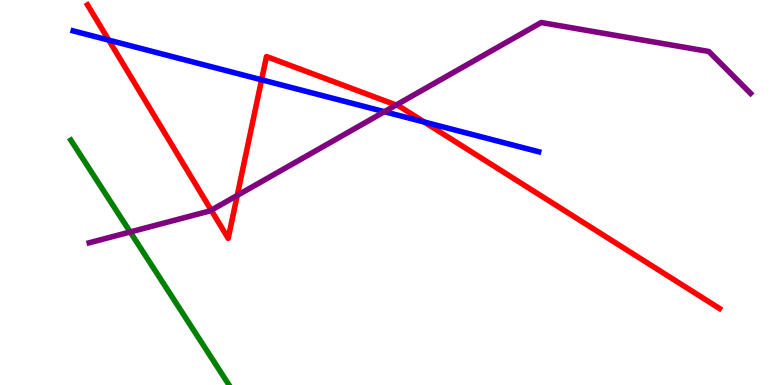[{'lines': ['blue', 'red'], 'intersections': [{'x': 1.4, 'y': 8.96}, {'x': 3.38, 'y': 7.93}, {'x': 5.47, 'y': 6.83}]}, {'lines': ['green', 'red'], 'intersections': []}, {'lines': ['purple', 'red'], 'intersections': [{'x': 2.73, 'y': 4.54}, {'x': 3.06, 'y': 4.92}, {'x': 5.11, 'y': 7.27}]}, {'lines': ['blue', 'green'], 'intersections': []}, {'lines': ['blue', 'purple'], 'intersections': [{'x': 4.96, 'y': 7.1}]}, {'lines': ['green', 'purple'], 'intersections': [{'x': 1.68, 'y': 3.97}]}]